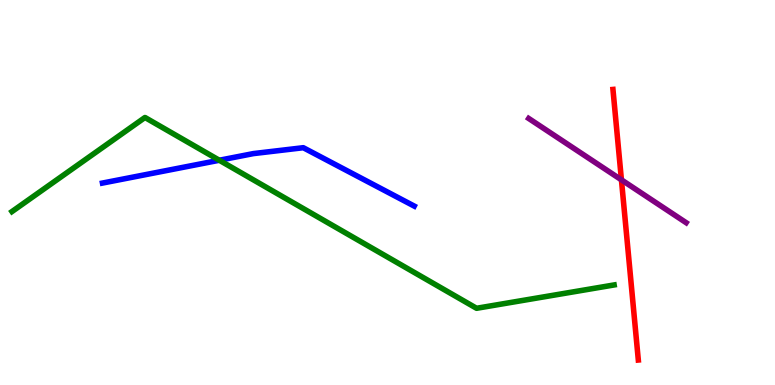[{'lines': ['blue', 'red'], 'intersections': []}, {'lines': ['green', 'red'], 'intersections': []}, {'lines': ['purple', 'red'], 'intersections': [{'x': 8.02, 'y': 5.33}]}, {'lines': ['blue', 'green'], 'intersections': [{'x': 2.83, 'y': 5.84}]}, {'lines': ['blue', 'purple'], 'intersections': []}, {'lines': ['green', 'purple'], 'intersections': []}]